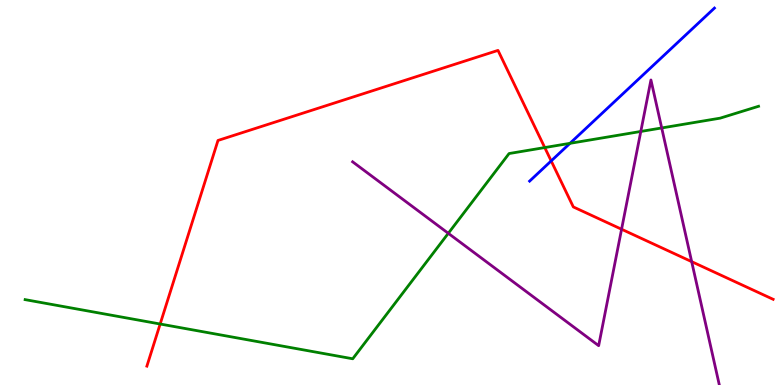[{'lines': ['blue', 'red'], 'intersections': [{'x': 7.11, 'y': 5.82}]}, {'lines': ['green', 'red'], 'intersections': [{'x': 2.07, 'y': 1.58}, {'x': 7.03, 'y': 6.17}]}, {'lines': ['purple', 'red'], 'intersections': [{'x': 8.02, 'y': 4.05}, {'x': 8.92, 'y': 3.2}]}, {'lines': ['blue', 'green'], 'intersections': [{'x': 7.35, 'y': 6.28}]}, {'lines': ['blue', 'purple'], 'intersections': []}, {'lines': ['green', 'purple'], 'intersections': [{'x': 5.78, 'y': 3.94}, {'x': 8.27, 'y': 6.59}, {'x': 8.54, 'y': 6.68}]}]